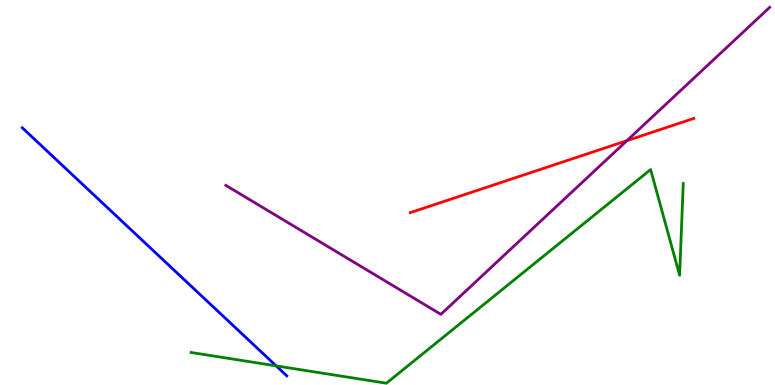[{'lines': ['blue', 'red'], 'intersections': []}, {'lines': ['green', 'red'], 'intersections': []}, {'lines': ['purple', 'red'], 'intersections': [{'x': 8.09, 'y': 6.35}]}, {'lines': ['blue', 'green'], 'intersections': [{'x': 3.56, 'y': 0.497}]}, {'lines': ['blue', 'purple'], 'intersections': []}, {'lines': ['green', 'purple'], 'intersections': []}]